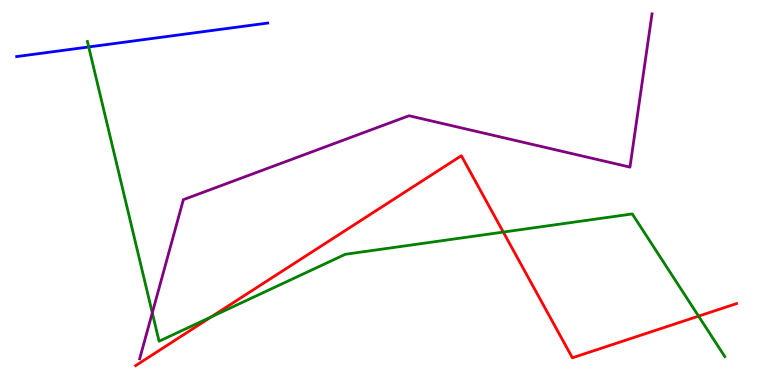[{'lines': ['blue', 'red'], 'intersections': []}, {'lines': ['green', 'red'], 'intersections': [{'x': 2.73, 'y': 1.77}, {'x': 6.49, 'y': 3.97}, {'x': 9.01, 'y': 1.79}]}, {'lines': ['purple', 'red'], 'intersections': []}, {'lines': ['blue', 'green'], 'intersections': [{'x': 1.14, 'y': 8.78}]}, {'lines': ['blue', 'purple'], 'intersections': []}, {'lines': ['green', 'purple'], 'intersections': [{'x': 1.97, 'y': 1.87}]}]